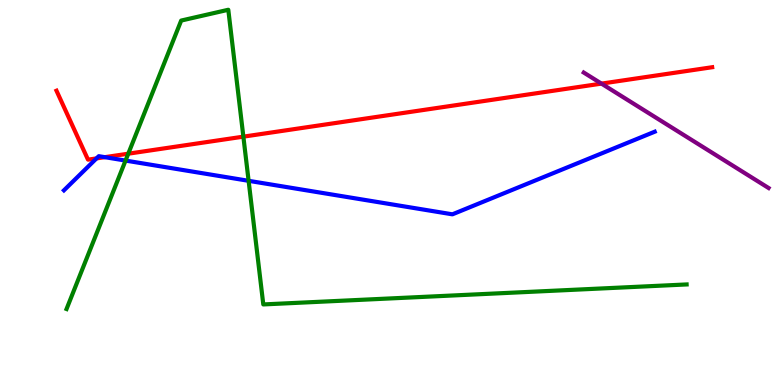[{'lines': ['blue', 'red'], 'intersections': [{'x': 1.25, 'y': 5.89}, {'x': 1.35, 'y': 5.92}]}, {'lines': ['green', 'red'], 'intersections': [{'x': 1.66, 'y': 6.01}, {'x': 3.14, 'y': 6.45}]}, {'lines': ['purple', 'red'], 'intersections': [{'x': 7.76, 'y': 7.83}]}, {'lines': ['blue', 'green'], 'intersections': [{'x': 1.62, 'y': 5.83}, {'x': 3.21, 'y': 5.3}]}, {'lines': ['blue', 'purple'], 'intersections': []}, {'lines': ['green', 'purple'], 'intersections': []}]